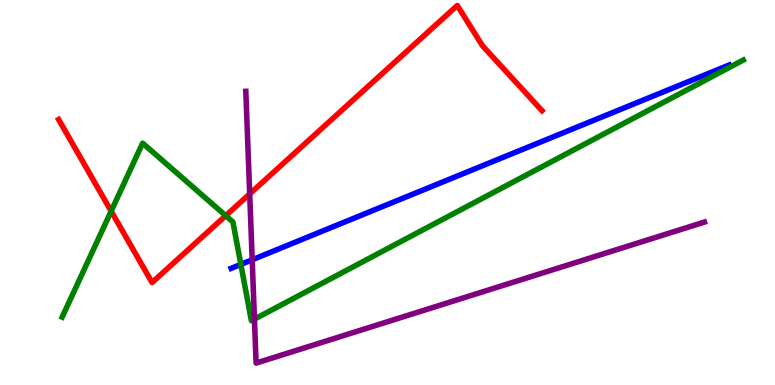[{'lines': ['blue', 'red'], 'intersections': []}, {'lines': ['green', 'red'], 'intersections': [{'x': 1.43, 'y': 4.52}, {'x': 2.91, 'y': 4.4}]}, {'lines': ['purple', 'red'], 'intersections': [{'x': 3.22, 'y': 4.96}]}, {'lines': ['blue', 'green'], 'intersections': [{'x': 3.11, 'y': 3.13}]}, {'lines': ['blue', 'purple'], 'intersections': [{'x': 3.25, 'y': 3.25}]}, {'lines': ['green', 'purple'], 'intersections': [{'x': 3.28, 'y': 1.71}]}]